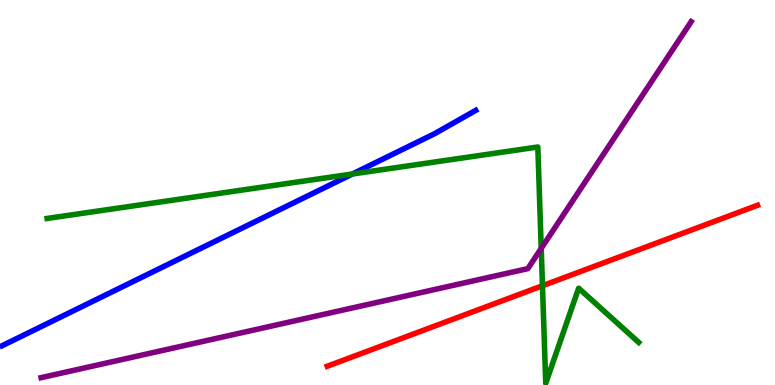[{'lines': ['blue', 'red'], 'intersections': []}, {'lines': ['green', 'red'], 'intersections': [{'x': 7.0, 'y': 2.58}]}, {'lines': ['purple', 'red'], 'intersections': []}, {'lines': ['blue', 'green'], 'intersections': [{'x': 4.55, 'y': 5.48}]}, {'lines': ['blue', 'purple'], 'intersections': []}, {'lines': ['green', 'purple'], 'intersections': [{'x': 6.98, 'y': 3.55}]}]